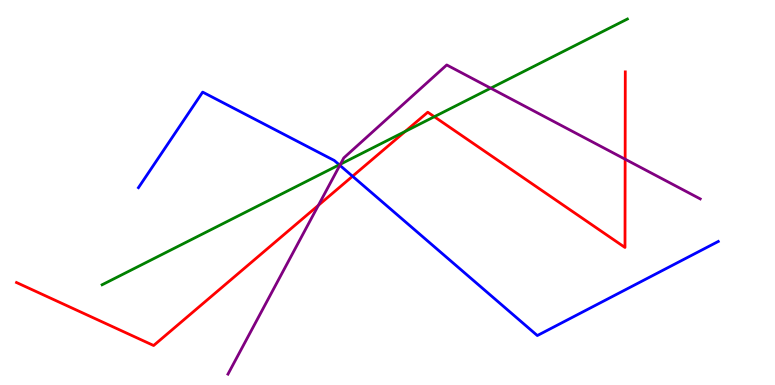[{'lines': ['blue', 'red'], 'intersections': [{'x': 4.55, 'y': 5.42}]}, {'lines': ['green', 'red'], 'intersections': [{'x': 5.23, 'y': 6.59}, {'x': 5.6, 'y': 6.97}]}, {'lines': ['purple', 'red'], 'intersections': [{'x': 4.11, 'y': 4.67}, {'x': 8.07, 'y': 5.86}]}, {'lines': ['blue', 'green'], 'intersections': [{'x': 4.38, 'y': 5.72}]}, {'lines': ['blue', 'purple'], 'intersections': [{'x': 4.38, 'y': 5.71}]}, {'lines': ['green', 'purple'], 'intersections': [{'x': 4.39, 'y': 5.73}, {'x': 6.33, 'y': 7.71}]}]